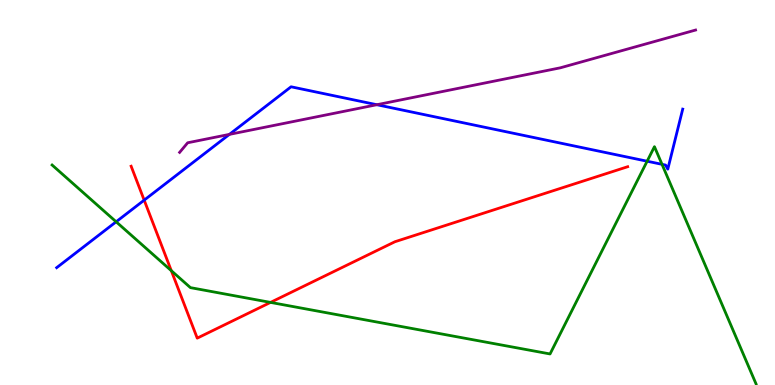[{'lines': ['blue', 'red'], 'intersections': [{'x': 1.86, 'y': 4.8}]}, {'lines': ['green', 'red'], 'intersections': [{'x': 2.21, 'y': 2.97}, {'x': 3.49, 'y': 2.15}]}, {'lines': ['purple', 'red'], 'intersections': []}, {'lines': ['blue', 'green'], 'intersections': [{'x': 1.5, 'y': 4.24}, {'x': 8.35, 'y': 5.81}, {'x': 8.54, 'y': 5.73}]}, {'lines': ['blue', 'purple'], 'intersections': [{'x': 2.96, 'y': 6.51}, {'x': 4.86, 'y': 7.28}]}, {'lines': ['green', 'purple'], 'intersections': []}]